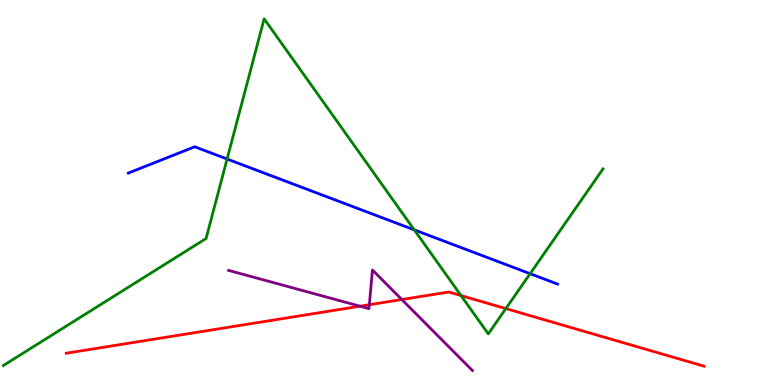[{'lines': ['blue', 'red'], 'intersections': []}, {'lines': ['green', 'red'], 'intersections': [{'x': 5.95, 'y': 2.32}, {'x': 6.53, 'y': 1.98}]}, {'lines': ['purple', 'red'], 'intersections': [{'x': 4.65, 'y': 2.05}, {'x': 4.77, 'y': 2.09}, {'x': 5.18, 'y': 2.22}]}, {'lines': ['blue', 'green'], 'intersections': [{'x': 2.93, 'y': 5.87}, {'x': 5.35, 'y': 4.03}, {'x': 6.84, 'y': 2.89}]}, {'lines': ['blue', 'purple'], 'intersections': []}, {'lines': ['green', 'purple'], 'intersections': []}]